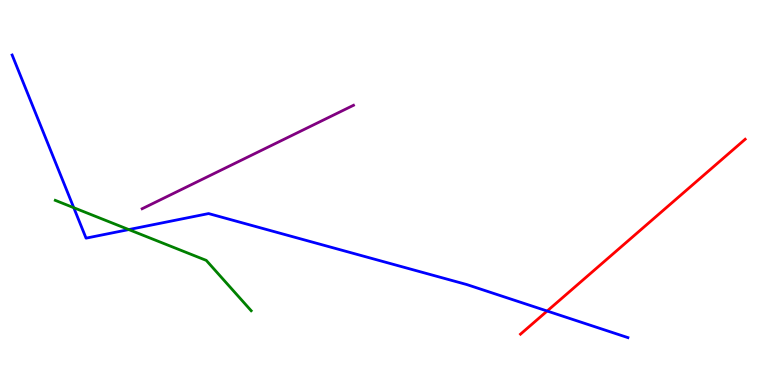[{'lines': ['blue', 'red'], 'intersections': [{'x': 7.06, 'y': 1.92}]}, {'lines': ['green', 'red'], 'intersections': []}, {'lines': ['purple', 'red'], 'intersections': []}, {'lines': ['blue', 'green'], 'intersections': [{'x': 0.952, 'y': 4.61}, {'x': 1.66, 'y': 4.04}]}, {'lines': ['blue', 'purple'], 'intersections': []}, {'lines': ['green', 'purple'], 'intersections': []}]